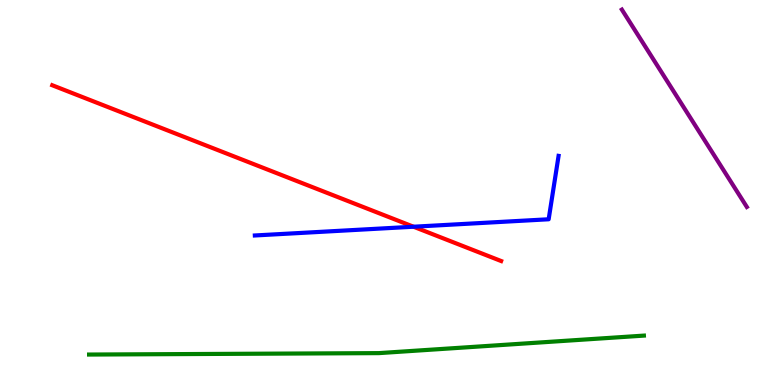[{'lines': ['blue', 'red'], 'intersections': [{'x': 5.34, 'y': 4.11}]}, {'lines': ['green', 'red'], 'intersections': []}, {'lines': ['purple', 'red'], 'intersections': []}, {'lines': ['blue', 'green'], 'intersections': []}, {'lines': ['blue', 'purple'], 'intersections': []}, {'lines': ['green', 'purple'], 'intersections': []}]